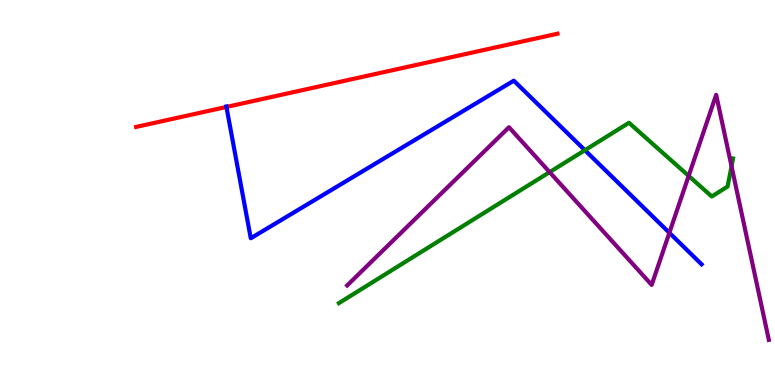[{'lines': ['blue', 'red'], 'intersections': [{'x': 2.92, 'y': 7.22}]}, {'lines': ['green', 'red'], 'intersections': []}, {'lines': ['purple', 'red'], 'intersections': []}, {'lines': ['blue', 'green'], 'intersections': [{'x': 7.55, 'y': 6.1}]}, {'lines': ['blue', 'purple'], 'intersections': [{'x': 8.64, 'y': 3.95}]}, {'lines': ['green', 'purple'], 'intersections': [{'x': 7.09, 'y': 5.53}, {'x': 8.89, 'y': 5.43}, {'x': 9.44, 'y': 5.68}]}]